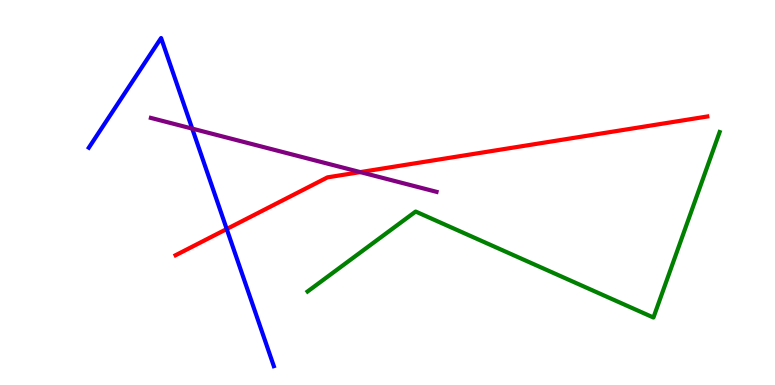[{'lines': ['blue', 'red'], 'intersections': [{'x': 2.93, 'y': 4.05}]}, {'lines': ['green', 'red'], 'intersections': []}, {'lines': ['purple', 'red'], 'intersections': [{'x': 4.65, 'y': 5.53}]}, {'lines': ['blue', 'green'], 'intersections': []}, {'lines': ['blue', 'purple'], 'intersections': [{'x': 2.48, 'y': 6.66}]}, {'lines': ['green', 'purple'], 'intersections': []}]